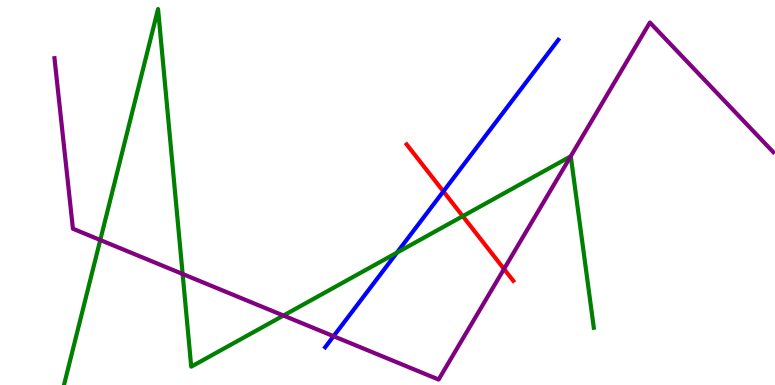[{'lines': ['blue', 'red'], 'intersections': [{'x': 5.72, 'y': 5.03}]}, {'lines': ['green', 'red'], 'intersections': [{'x': 5.97, 'y': 4.39}]}, {'lines': ['purple', 'red'], 'intersections': [{'x': 6.5, 'y': 3.01}]}, {'lines': ['blue', 'green'], 'intersections': [{'x': 5.12, 'y': 3.44}]}, {'lines': ['blue', 'purple'], 'intersections': [{'x': 4.3, 'y': 1.27}]}, {'lines': ['green', 'purple'], 'intersections': [{'x': 1.29, 'y': 3.77}, {'x': 2.36, 'y': 2.88}, {'x': 3.66, 'y': 1.8}, {'x': 7.36, 'y': 5.94}]}]